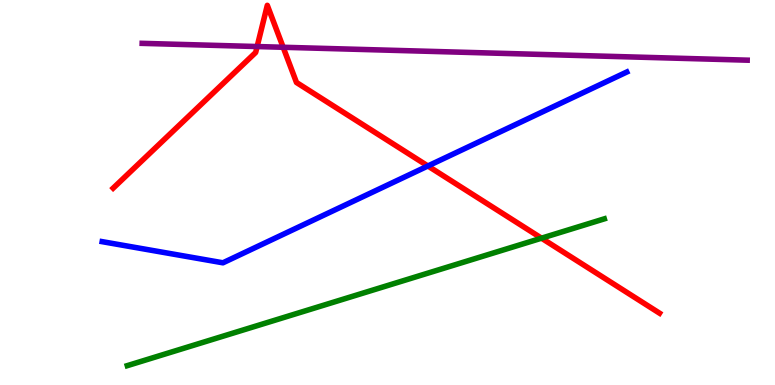[{'lines': ['blue', 'red'], 'intersections': [{'x': 5.52, 'y': 5.69}]}, {'lines': ['green', 'red'], 'intersections': [{'x': 6.99, 'y': 3.81}]}, {'lines': ['purple', 'red'], 'intersections': [{'x': 3.32, 'y': 8.79}, {'x': 3.65, 'y': 8.77}]}, {'lines': ['blue', 'green'], 'intersections': []}, {'lines': ['blue', 'purple'], 'intersections': []}, {'lines': ['green', 'purple'], 'intersections': []}]